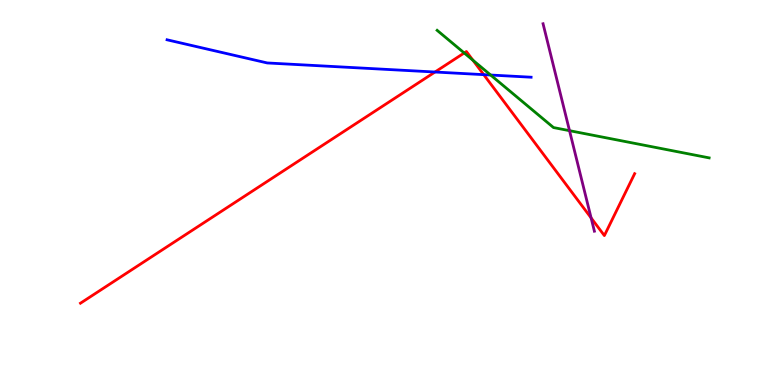[{'lines': ['blue', 'red'], 'intersections': [{'x': 5.61, 'y': 8.13}, {'x': 6.24, 'y': 8.06}]}, {'lines': ['green', 'red'], 'intersections': [{'x': 5.99, 'y': 8.62}, {'x': 6.1, 'y': 8.43}]}, {'lines': ['purple', 'red'], 'intersections': [{'x': 7.63, 'y': 4.34}]}, {'lines': ['blue', 'green'], 'intersections': [{'x': 6.33, 'y': 8.05}]}, {'lines': ['blue', 'purple'], 'intersections': []}, {'lines': ['green', 'purple'], 'intersections': [{'x': 7.35, 'y': 6.61}]}]